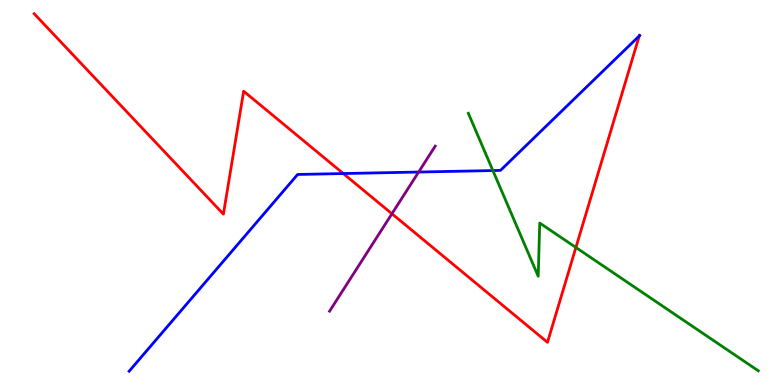[{'lines': ['blue', 'red'], 'intersections': [{'x': 4.43, 'y': 5.49}, {'x': 8.25, 'y': 9.07}]}, {'lines': ['green', 'red'], 'intersections': [{'x': 7.43, 'y': 3.57}]}, {'lines': ['purple', 'red'], 'intersections': [{'x': 5.06, 'y': 4.45}]}, {'lines': ['blue', 'green'], 'intersections': [{'x': 6.36, 'y': 5.57}]}, {'lines': ['blue', 'purple'], 'intersections': [{'x': 5.4, 'y': 5.53}]}, {'lines': ['green', 'purple'], 'intersections': []}]